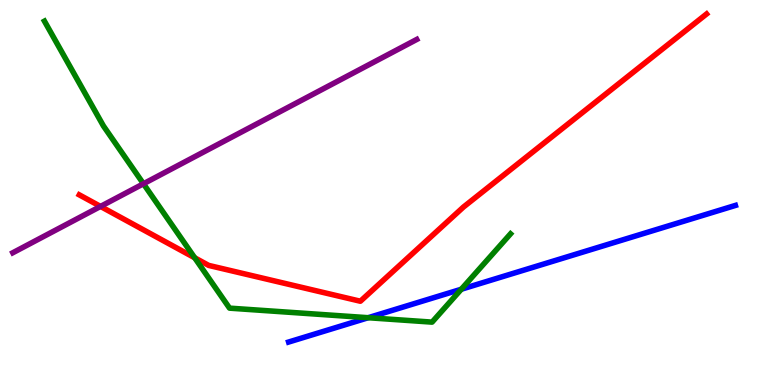[{'lines': ['blue', 'red'], 'intersections': []}, {'lines': ['green', 'red'], 'intersections': [{'x': 2.51, 'y': 3.3}]}, {'lines': ['purple', 'red'], 'intersections': [{'x': 1.3, 'y': 4.64}]}, {'lines': ['blue', 'green'], 'intersections': [{'x': 4.75, 'y': 1.75}, {'x': 5.95, 'y': 2.49}]}, {'lines': ['blue', 'purple'], 'intersections': []}, {'lines': ['green', 'purple'], 'intersections': [{'x': 1.85, 'y': 5.23}]}]